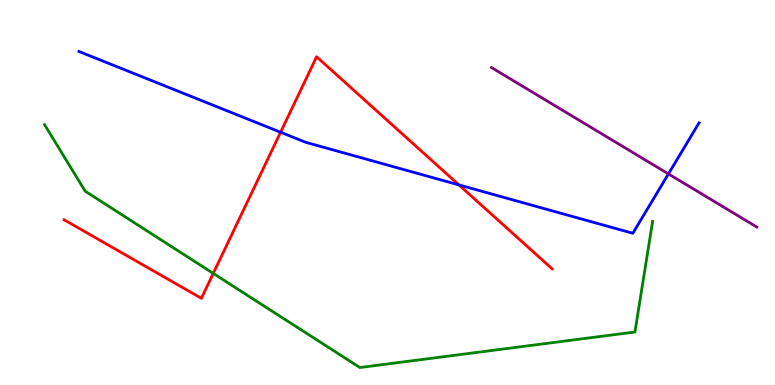[{'lines': ['blue', 'red'], 'intersections': [{'x': 3.62, 'y': 6.57}, {'x': 5.92, 'y': 5.2}]}, {'lines': ['green', 'red'], 'intersections': [{'x': 2.75, 'y': 2.9}]}, {'lines': ['purple', 'red'], 'intersections': []}, {'lines': ['blue', 'green'], 'intersections': []}, {'lines': ['blue', 'purple'], 'intersections': [{'x': 8.62, 'y': 5.48}]}, {'lines': ['green', 'purple'], 'intersections': []}]